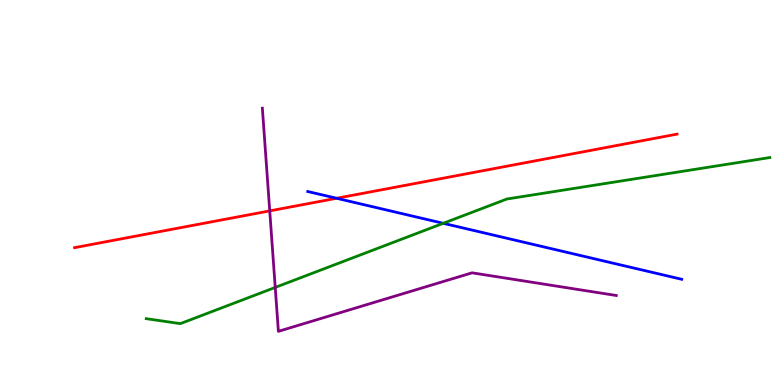[{'lines': ['blue', 'red'], 'intersections': [{'x': 4.34, 'y': 4.85}]}, {'lines': ['green', 'red'], 'intersections': []}, {'lines': ['purple', 'red'], 'intersections': [{'x': 3.48, 'y': 4.52}]}, {'lines': ['blue', 'green'], 'intersections': [{'x': 5.72, 'y': 4.2}]}, {'lines': ['blue', 'purple'], 'intersections': []}, {'lines': ['green', 'purple'], 'intersections': [{'x': 3.55, 'y': 2.53}]}]